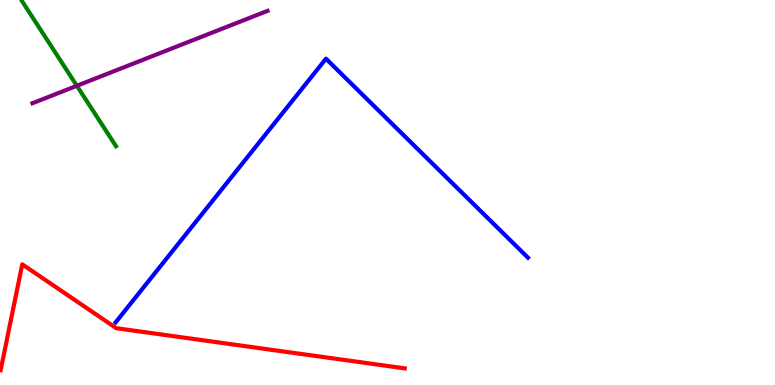[{'lines': ['blue', 'red'], 'intersections': []}, {'lines': ['green', 'red'], 'intersections': []}, {'lines': ['purple', 'red'], 'intersections': []}, {'lines': ['blue', 'green'], 'intersections': []}, {'lines': ['blue', 'purple'], 'intersections': []}, {'lines': ['green', 'purple'], 'intersections': [{'x': 0.992, 'y': 7.77}]}]